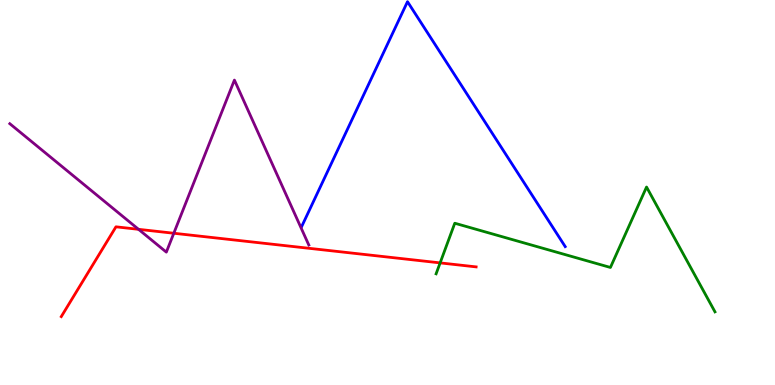[{'lines': ['blue', 'red'], 'intersections': []}, {'lines': ['green', 'red'], 'intersections': [{'x': 5.68, 'y': 3.17}]}, {'lines': ['purple', 'red'], 'intersections': [{'x': 1.79, 'y': 4.04}, {'x': 2.24, 'y': 3.94}]}, {'lines': ['blue', 'green'], 'intersections': []}, {'lines': ['blue', 'purple'], 'intersections': []}, {'lines': ['green', 'purple'], 'intersections': []}]